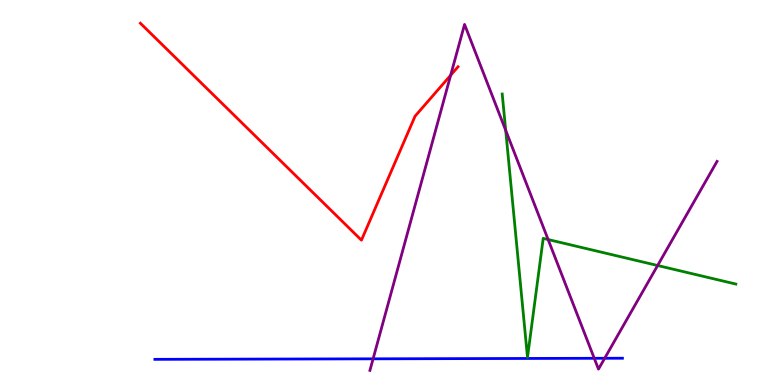[{'lines': ['blue', 'red'], 'intersections': []}, {'lines': ['green', 'red'], 'intersections': []}, {'lines': ['purple', 'red'], 'intersections': [{'x': 5.81, 'y': 8.05}]}, {'lines': ['blue', 'green'], 'intersections': []}, {'lines': ['blue', 'purple'], 'intersections': [{'x': 4.81, 'y': 0.68}, {'x': 7.67, 'y': 0.693}, {'x': 7.8, 'y': 0.694}]}, {'lines': ['green', 'purple'], 'intersections': [{'x': 6.53, 'y': 6.61}, {'x': 7.07, 'y': 3.78}, {'x': 8.49, 'y': 3.1}]}]